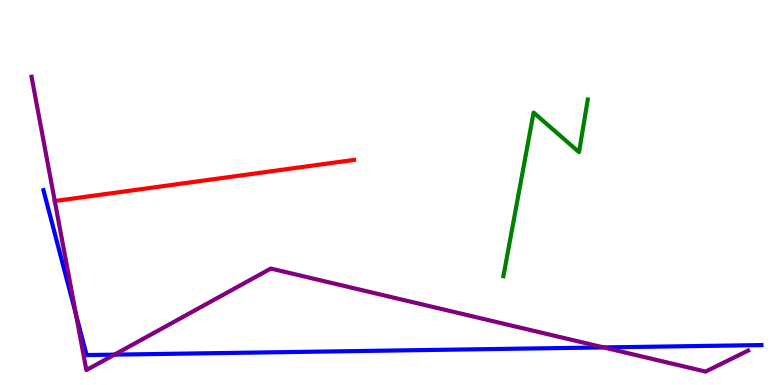[{'lines': ['blue', 'red'], 'intersections': []}, {'lines': ['green', 'red'], 'intersections': []}, {'lines': ['purple', 'red'], 'intersections': [{'x': 0.707, 'y': 4.78}]}, {'lines': ['blue', 'green'], 'intersections': []}, {'lines': ['blue', 'purple'], 'intersections': [{'x': 0.98, 'y': 1.83}, {'x': 1.48, 'y': 0.789}, {'x': 7.79, 'y': 0.976}]}, {'lines': ['green', 'purple'], 'intersections': []}]